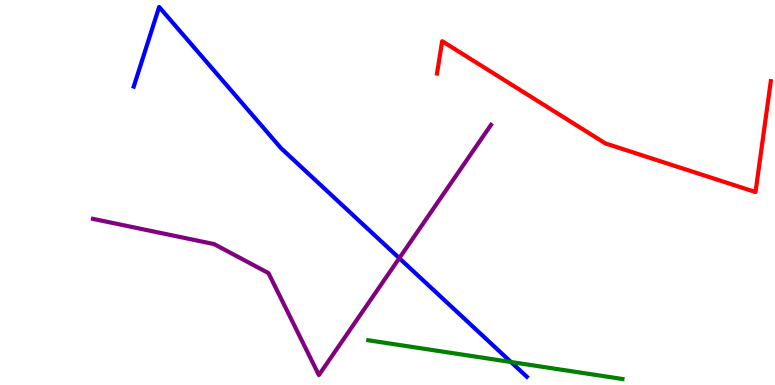[{'lines': ['blue', 'red'], 'intersections': []}, {'lines': ['green', 'red'], 'intersections': []}, {'lines': ['purple', 'red'], 'intersections': []}, {'lines': ['blue', 'green'], 'intersections': [{'x': 6.59, 'y': 0.597}]}, {'lines': ['blue', 'purple'], 'intersections': [{'x': 5.15, 'y': 3.29}]}, {'lines': ['green', 'purple'], 'intersections': []}]